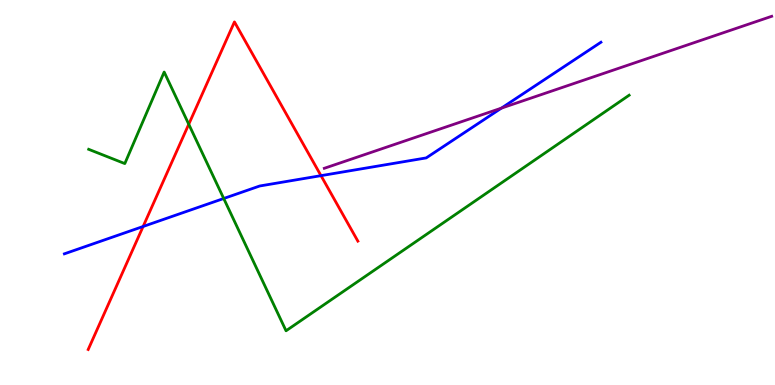[{'lines': ['blue', 'red'], 'intersections': [{'x': 1.85, 'y': 4.12}, {'x': 4.14, 'y': 5.44}]}, {'lines': ['green', 'red'], 'intersections': [{'x': 2.44, 'y': 6.77}]}, {'lines': ['purple', 'red'], 'intersections': []}, {'lines': ['blue', 'green'], 'intersections': [{'x': 2.89, 'y': 4.84}]}, {'lines': ['blue', 'purple'], 'intersections': [{'x': 6.47, 'y': 7.19}]}, {'lines': ['green', 'purple'], 'intersections': []}]